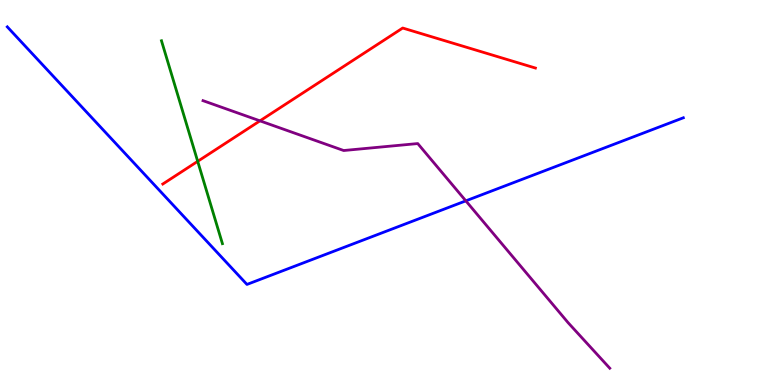[{'lines': ['blue', 'red'], 'intersections': []}, {'lines': ['green', 'red'], 'intersections': [{'x': 2.55, 'y': 5.81}]}, {'lines': ['purple', 'red'], 'intersections': [{'x': 3.35, 'y': 6.86}]}, {'lines': ['blue', 'green'], 'intersections': []}, {'lines': ['blue', 'purple'], 'intersections': [{'x': 6.01, 'y': 4.78}]}, {'lines': ['green', 'purple'], 'intersections': []}]